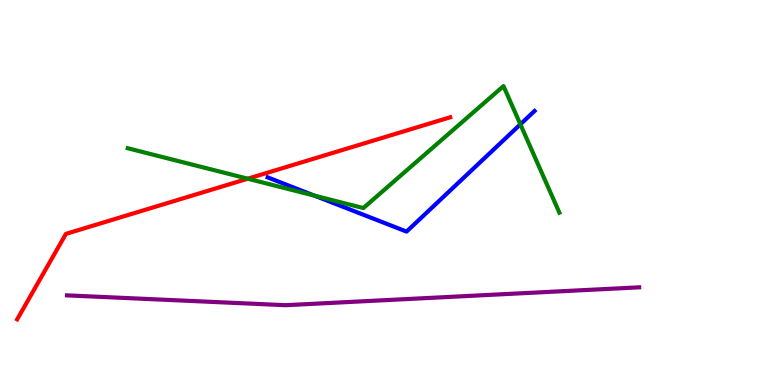[{'lines': ['blue', 'red'], 'intersections': []}, {'lines': ['green', 'red'], 'intersections': [{'x': 3.2, 'y': 5.36}]}, {'lines': ['purple', 'red'], 'intersections': []}, {'lines': ['blue', 'green'], 'intersections': [{'x': 4.06, 'y': 4.92}, {'x': 6.71, 'y': 6.77}]}, {'lines': ['blue', 'purple'], 'intersections': []}, {'lines': ['green', 'purple'], 'intersections': []}]